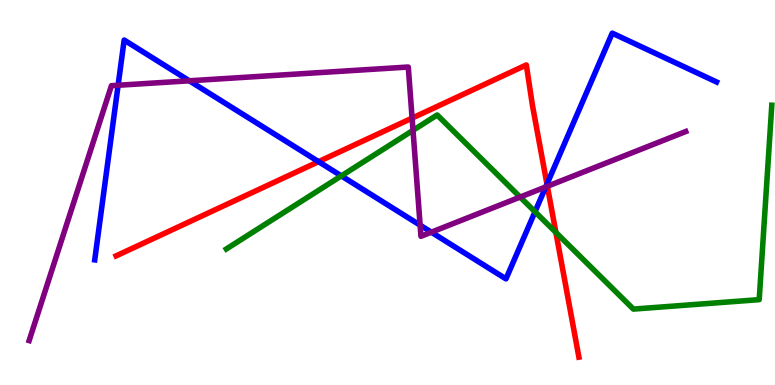[{'lines': ['blue', 'red'], 'intersections': [{'x': 4.11, 'y': 5.8}, {'x': 7.06, 'y': 5.22}]}, {'lines': ['green', 'red'], 'intersections': [{'x': 7.17, 'y': 3.96}]}, {'lines': ['purple', 'red'], 'intersections': [{'x': 5.32, 'y': 6.93}, {'x': 7.06, 'y': 5.16}]}, {'lines': ['blue', 'green'], 'intersections': [{'x': 4.4, 'y': 5.43}, {'x': 6.9, 'y': 4.5}]}, {'lines': ['blue', 'purple'], 'intersections': [{'x': 1.52, 'y': 7.79}, {'x': 2.44, 'y': 7.9}, {'x': 5.42, 'y': 4.15}, {'x': 5.57, 'y': 3.97}, {'x': 7.04, 'y': 5.14}]}, {'lines': ['green', 'purple'], 'intersections': [{'x': 5.33, 'y': 6.61}, {'x': 6.71, 'y': 4.88}]}]